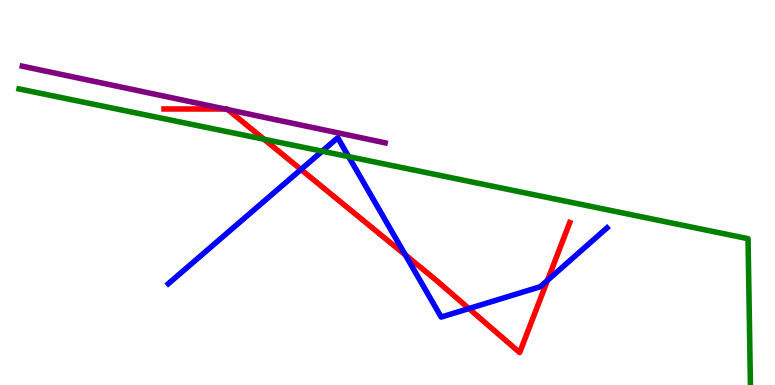[{'lines': ['blue', 'red'], 'intersections': [{'x': 3.88, 'y': 5.6}, {'x': 5.23, 'y': 3.38}, {'x': 6.05, 'y': 1.99}, {'x': 7.06, 'y': 2.72}]}, {'lines': ['green', 'red'], 'intersections': [{'x': 3.41, 'y': 6.38}]}, {'lines': ['purple', 'red'], 'intersections': [{'x': 2.9, 'y': 7.17}, {'x': 2.94, 'y': 7.15}]}, {'lines': ['blue', 'green'], 'intersections': [{'x': 4.16, 'y': 6.07}, {'x': 4.5, 'y': 5.93}]}, {'lines': ['blue', 'purple'], 'intersections': []}, {'lines': ['green', 'purple'], 'intersections': []}]